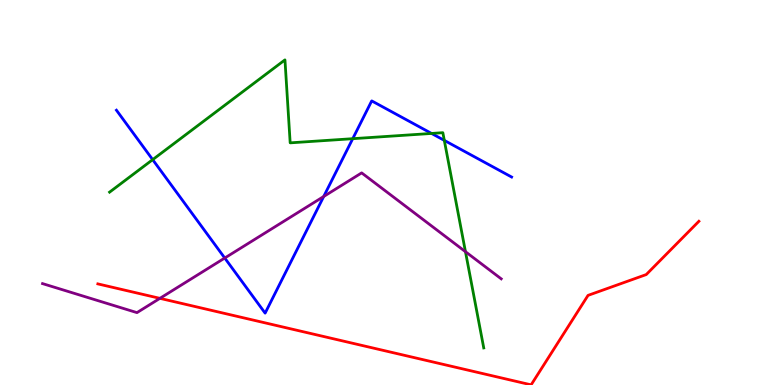[{'lines': ['blue', 'red'], 'intersections': []}, {'lines': ['green', 'red'], 'intersections': []}, {'lines': ['purple', 'red'], 'intersections': [{'x': 2.06, 'y': 2.25}]}, {'lines': ['blue', 'green'], 'intersections': [{'x': 1.97, 'y': 5.85}, {'x': 4.55, 'y': 6.4}, {'x': 5.57, 'y': 6.53}, {'x': 5.73, 'y': 6.35}]}, {'lines': ['blue', 'purple'], 'intersections': [{'x': 2.9, 'y': 3.3}, {'x': 4.18, 'y': 4.9}]}, {'lines': ['green', 'purple'], 'intersections': [{'x': 6.01, 'y': 3.46}]}]